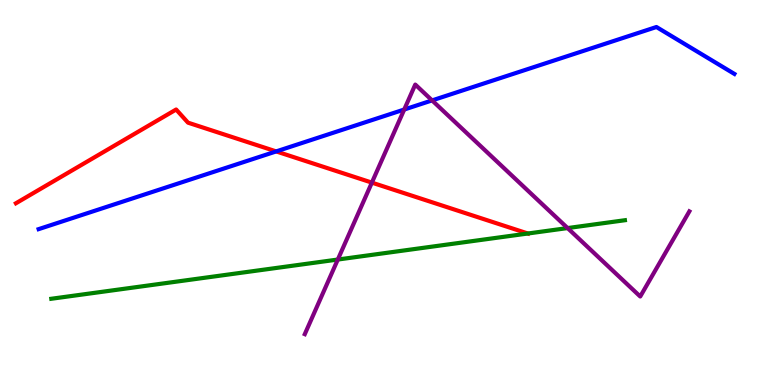[{'lines': ['blue', 'red'], 'intersections': [{'x': 3.56, 'y': 6.07}]}, {'lines': ['green', 'red'], 'intersections': [{'x': 6.81, 'y': 3.93}]}, {'lines': ['purple', 'red'], 'intersections': [{'x': 4.8, 'y': 5.26}]}, {'lines': ['blue', 'green'], 'intersections': []}, {'lines': ['blue', 'purple'], 'intersections': [{'x': 5.22, 'y': 7.16}, {'x': 5.58, 'y': 7.39}]}, {'lines': ['green', 'purple'], 'intersections': [{'x': 4.36, 'y': 3.26}, {'x': 7.32, 'y': 4.08}]}]